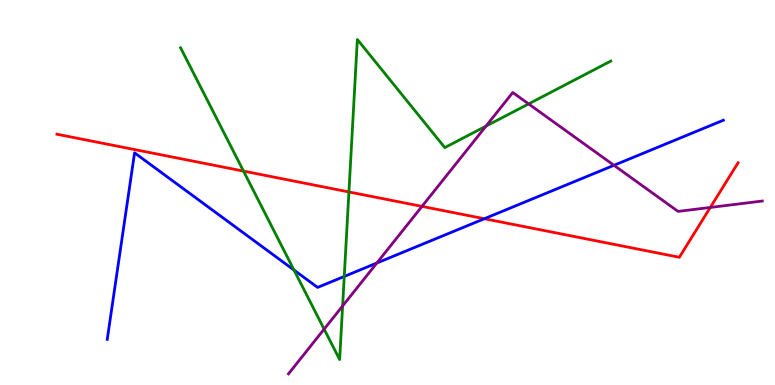[{'lines': ['blue', 'red'], 'intersections': [{'x': 6.25, 'y': 4.32}]}, {'lines': ['green', 'red'], 'intersections': [{'x': 3.14, 'y': 5.56}, {'x': 4.5, 'y': 5.01}]}, {'lines': ['purple', 'red'], 'intersections': [{'x': 5.45, 'y': 4.64}, {'x': 9.17, 'y': 4.61}]}, {'lines': ['blue', 'green'], 'intersections': [{'x': 3.79, 'y': 2.99}, {'x': 4.44, 'y': 2.82}]}, {'lines': ['blue', 'purple'], 'intersections': [{'x': 4.86, 'y': 3.17}, {'x': 7.92, 'y': 5.71}]}, {'lines': ['green', 'purple'], 'intersections': [{'x': 4.18, 'y': 1.45}, {'x': 4.42, 'y': 2.05}, {'x': 6.27, 'y': 6.72}, {'x': 6.82, 'y': 7.3}]}]